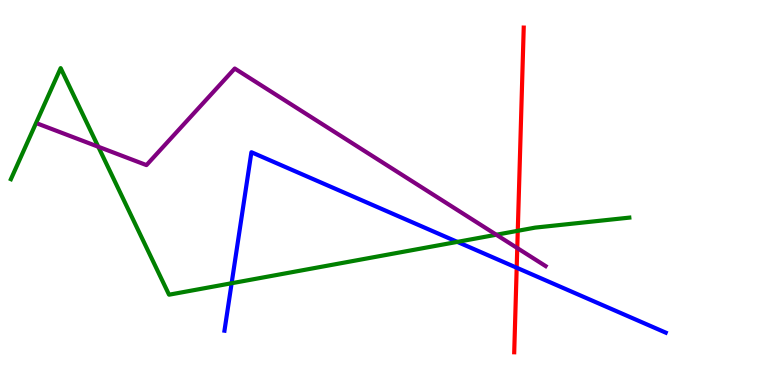[{'lines': ['blue', 'red'], 'intersections': [{'x': 6.67, 'y': 3.05}]}, {'lines': ['green', 'red'], 'intersections': [{'x': 6.68, 'y': 4.0}]}, {'lines': ['purple', 'red'], 'intersections': [{'x': 6.67, 'y': 3.56}]}, {'lines': ['blue', 'green'], 'intersections': [{'x': 2.99, 'y': 2.64}, {'x': 5.9, 'y': 3.72}]}, {'lines': ['blue', 'purple'], 'intersections': []}, {'lines': ['green', 'purple'], 'intersections': [{'x': 1.27, 'y': 6.19}, {'x': 6.4, 'y': 3.9}]}]